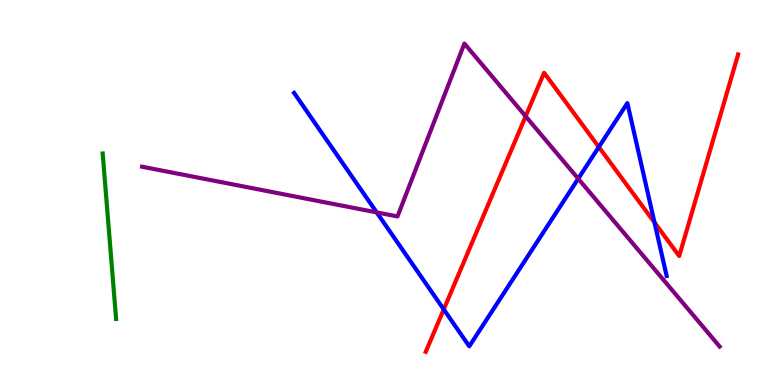[{'lines': ['blue', 'red'], 'intersections': [{'x': 5.73, 'y': 1.96}, {'x': 7.73, 'y': 6.18}, {'x': 8.45, 'y': 4.22}]}, {'lines': ['green', 'red'], 'intersections': []}, {'lines': ['purple', 'red'], 'intersections': [{'x': 6.78, 'y': 6.98}]}, {'lines': ['blue', 'green'], 'intersections': []}, {'lines': ['blue', 'purple'], 'intersections': [{'x': 4.86, 'y': 4.48}, {'x': 7.46, 'y': 5.36}]}, {'lines': ['green', 'purple'], 'intersections': []}]